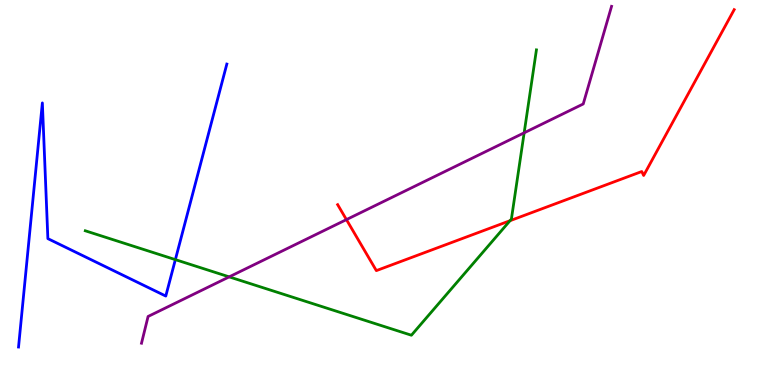[{'lines': ['blue', 'red'], 'intersections': []}, {'lines': ['green', 'red'], 'intersections': [{'x': 6.58, 'y': 4.27}]}, {'lines': ['purple', 'red'], 'intersections': [{'x': 4.47, 'y': 4.3}]}, {'lines': ['blue', 'green'], 'intersections': [{'x': 2.26, 'y': 3.26}]}, {'lines': ['blue', 'purple'], 'intersections': []}, {'lines': ['green', 'purple'], 'intersections': [{'x': 2.96, 'y': 2.81}, {'x': 6.76, 'y': 6.55}]}]